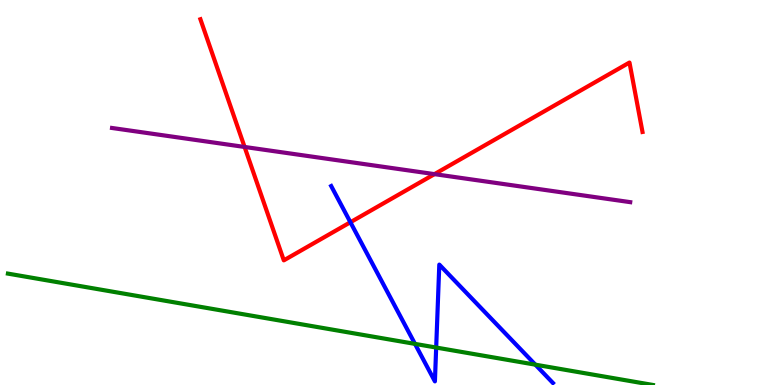[{'lines': ['blue', 'red'], 'intersections': [{'x': 4.52, 'y': 4.23}]}, {'lines': ['green', 'red'], 'intersections': []}, {'lines': ['purple', 'red'], 'intersections': [{'x': 3.16, 'y': 6.18}, {'x': 5.61, 'y': 5.48}]}, {'lines': ['blue', 'green'], 'intersections': [{'x': 5.35, 'y': 1.07}, {'x': 5.63, 'y': 0.973}, {'x': 6.91, 'y': 0.528}]}, {'lines': ['blue', 'purple'], 'intersections': []}, {'lines': ['green', 'purple'], 'intersections': []}]